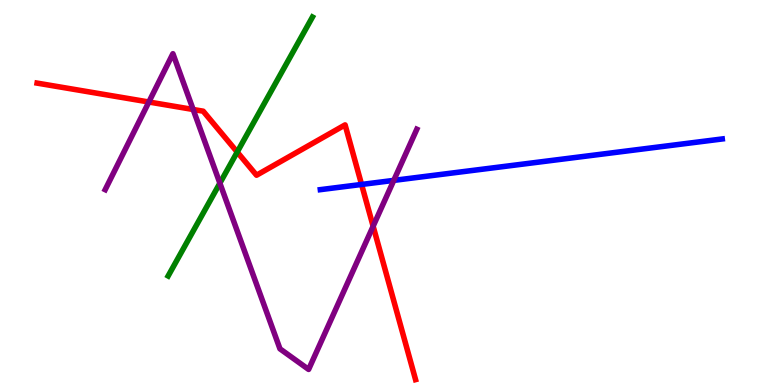[{'lines': ['blue', 'red'], 'intersections': [{'x': 4.67, 'y': 5.21}]}, {'lines': ['green', 'red'], 'intersections': [{'x': 3.06, 'y': 6.05}]}, {'lines': ['purple', 'red'], 'intersections': [{'x': 1.92, 'y': 7.35}, {'x': 2.49, 'y': 7.16}, {'x': 4.81, 'y': 4.12}]}, {'lines': ['blue', 'green'], 'intersections': []}, {'lines': ['blue', 'purple'], 'intersections': [{'x': 5.08, 'y': 5.31}]}, {'lines': ['green', 'purple'], 'intersections': [{'x': 2.84, 'y': 5.24}]}]